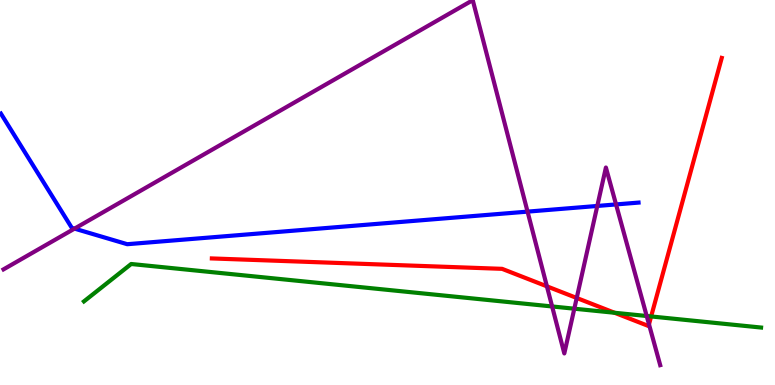[{'lines': ['blue', 'red'], 'intersections': []}, {'lines': ['green', 'red'], 'intersections': [{'x': 7.93, 'y': 1.88}, {'x': 8.4, 'y': 1.78}]}, {'lines': ['purple', 'red'], 'intersections': [{'x': 7.06, 'y': 2.56}, {'x': 7.44, 'y': 2.26}, {'x': 8.37, 'y': 1.58}]}, {'lines': ['blue', 'green'], 'intersections': []}, {'lines': ['blue', 'purple'], 'intersections': [{'x': 0.962, 'y': 4.06}, {'x': 6.81, 'y': 4.5}, {'x': 7.71, 'y': 4.65}, {'x': 7.95, 'y': 4.69}]}, {'lines': ['green', 'purple'], 'intersections': [{'x': 7.12, 'y': 2.04}, {'x': 7.41, 'y': 1.98}, {'x': 8.34, 'y': 1.79}]}]